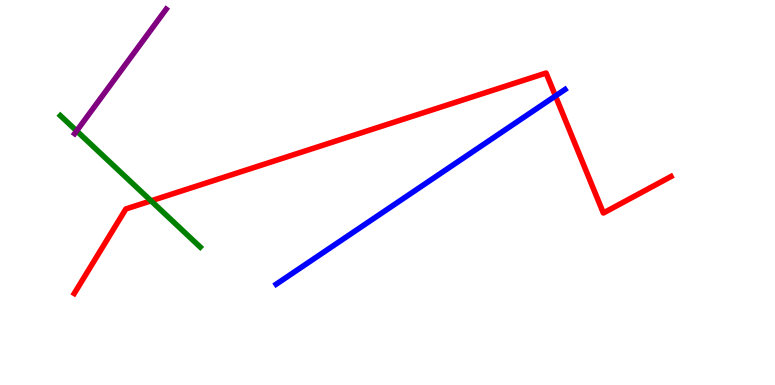[{'lines': ['blue', 'red'], 'intersections': [{'x': 7.17, 'y': 7.51}]}, {'lines': ['green', 'red'], 'intersections': [{'x': 1.95, 'y': 4.78}]}, {'lines': ['purple', 'red'], 'intersections': []}, {'lines': ['blue', 'green'], 'intersections': []}, {'lines': ['blue', 'purple'], 'intersections': []}, {'lines': ['green', 'purple'], 'intersections': [{'x': 0.989, 'y': 6.6}]}]